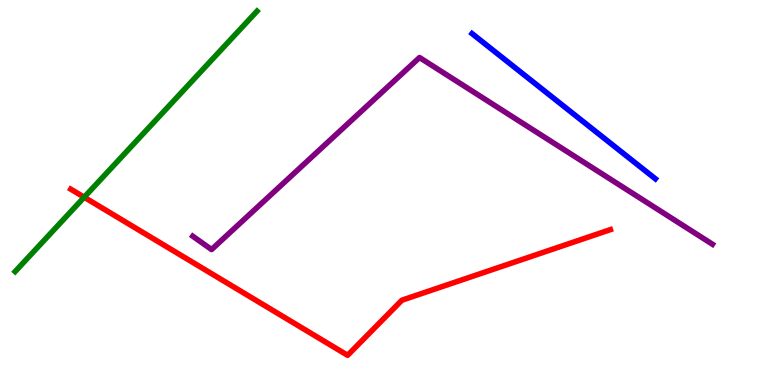[{'lines': ['blue', 'red'], 'intersections': []}, {'lines': ['green', 'red'], 'intersections': [{'x': 1.09, 'y': 4.88}]}, {'lines': ['purple', 'red'], 'intersections': []}, {'lines': ['blue', 'green'], 'intersections': []}, {'lines': ['blue', 'purple'], 'intersections': []}, {'lines': ['green', 'purple'], 'intersections': []}]